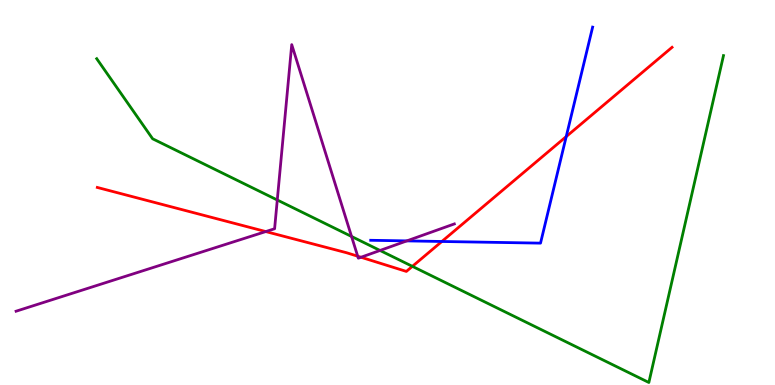[{'lines': ['blue', 'red'], 'intersections': [{'x': 5.7, 'y': 3.73}, {'x': 7.31, 'y': 6.45}]}, {'lines': ['green', 'red'], 'intersections': [{'x': 5.32, 'y': 3.08}]}, {'lines': ['purple', 'red'], 'intersections': [{'x': 3.43, 'y': 3.99}, {'x': 4.62, 'y': 3.35}, {'x': 4.66, 'y': 3.32}]}, {'lines': ['blue', 'green'], 'intersections': []}, {'lines': ['blue', 'purple'], 'intersections': [{'x': 5.25, 'y': 3.74}]}, {'lines': ['green', 'purple'], 'intersections': [{'x': 3.58, 'y': 4.81}, {'x': 4.54, 'y': 3.86}, {'x': 4.9, 'y': 3.49}]}]